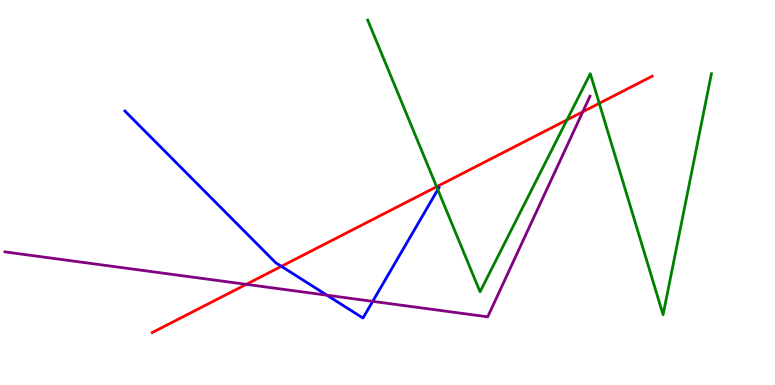[{'lines': ['blue', 'red'], 'intersections': [{'x': 3.63, 'y': 3.08}]}, {'lines': ['green', 'red'], 'intersections': [{'x': 5.63, 'y': 5.15}, {'x': 7.32, 'y': 6.89}, {'x': 7.73, 'y': 7.32}]}, {'lines': ['purple', 'red'], 'intersections': [{'x': 3.18, 'y': 2.61}, {'x': 7.52, 'y': 7.1}]}, {'lines': ['blue', 'green'], 'intersections': [{'x': 5.65, 'y': 5.07}]}, {'lines': ['blue', 'purple'], 'intersections': [{'x': 4.22, 'y': 2.33}, {'x': 4.81, 'y': 2.17}]}, {'lines': ['green', 'purple'], 'intersections': []}]